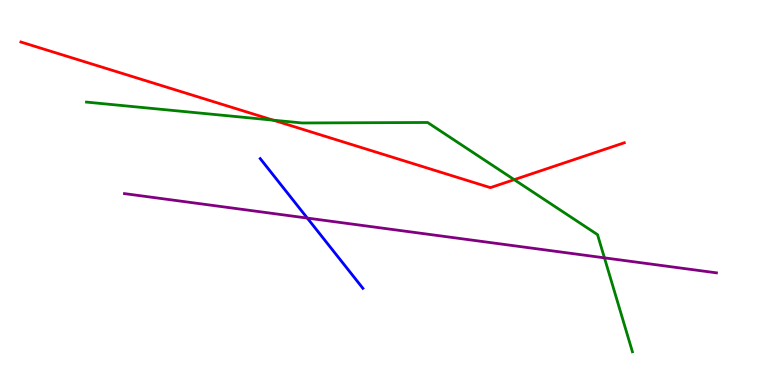[{'lines': ['blue', 'red'], 'intersections': []}, {'lines': ['green', 'red'], 'intersections': [{'x': 3.53, 'y': 6.88}, {'x': 6.64, 'y': 5.33}]}, {'lines': ['purple', 'red'], 'intersections': []}, {'lines': ['blue', 'green'], 'intersections': []}, {'lines': ['blue', 'purple'], 'intersections': [{'x': 3.97, 'y': 4.34}]}, {'lines': ['green', 'purple'], 'intersections': [{'x': 7.8, 'y': 3.3}]}]